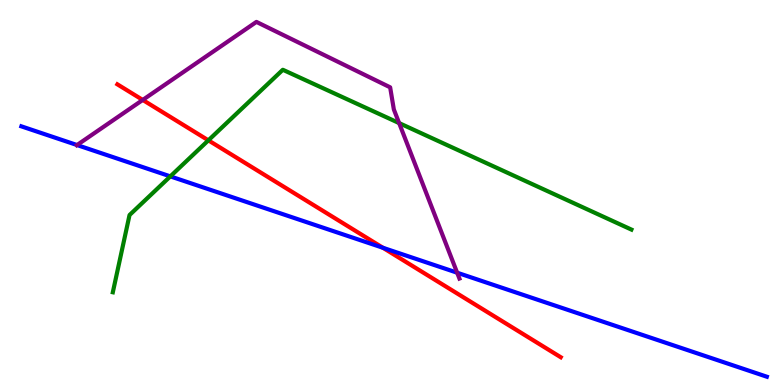[{'lines': ['blue', 'red'], 'intersections': [{'x': 4.94, 'y': 3.56}]}, {'lines': ['green', 'red'], 'intersections': [{'x': 2.69, 'y': 6.35}]}, {'lines': ['purple', 'red'], 'intersections': [{'x': 1.84, 'y': 7.4}]}, {'lines': ['blue', 'green'], 'intersections': [{'x': 2.2, 'y': 5.42}]}, {'lines': ['blue', 'purple'], 'intersections': [{'x': 0.994, 'y': 6.23}, {'x': 5.9, 'y': 2.92}]}, {'lines': ['green', 'purple'], 'intersections': [{'x': 5.15, 'y': 6.8}]}]